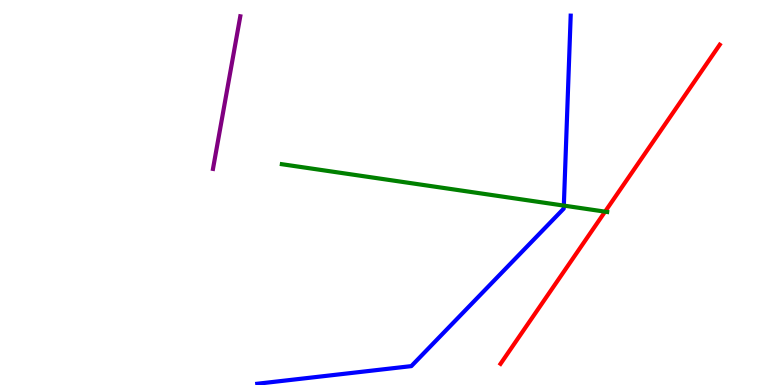[{'lines': ['blue', 'red'], 'intersections': []}, {'lines': ['green', 'red'], 'intersections': [{'x': 7.81, 'y': 4.5}]}, {'lines': ['purple', 'red'], 'intersections': []}, {'lines': ['blue', 'green'], 'intersections': [{'x': 7.28, 'y': 4.66}]}, {'lines': ['blue', 'purple'], 'intersections': []}, {'lines': ['green', 'purple'], 'intersections': []}]